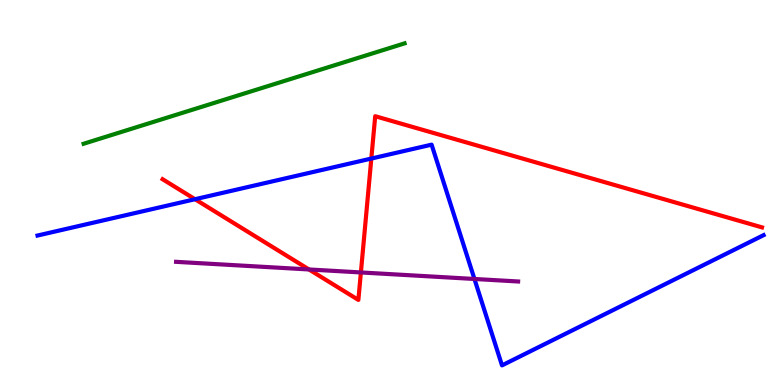[{'lines': ['blue', 'red'], 'intersections': [{'x': 2.52, 'y': 4.83}, {'x': 4.79, 'y': 5.88}]}, {'lines': ['green', 'red'], 'intersections': []}, {'lines': ['purple', 'red'], 'intersections': [{'x': 3.99, 'y': 3.0}, {'x': 4.66, 'y': 2.92}]}, {'lines': ['blue', 'green'], 'intersections': []}, {'lines': ['blue', 'purple'], 'intersections': [{'x': 6.12, 'y': 2.75}]}, {'lines': ['green', 'purple'], 'intersections': []}]